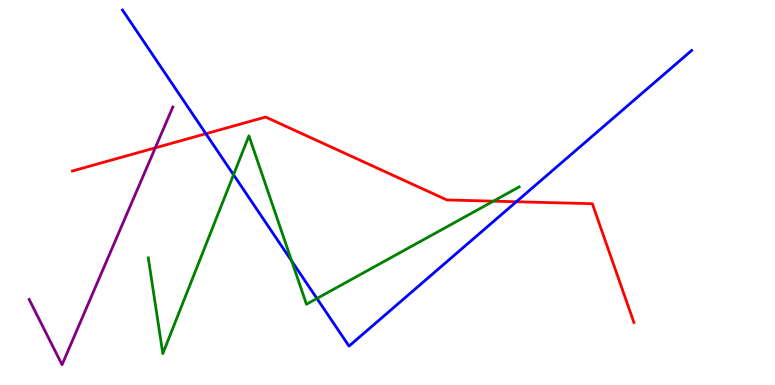[{'lines': ['blue', 'red'], 'intersections': [{'x': 2.66, 'y': 6.53}, {'x': 6.66, 'y': 4.76}]}, {'lines': ['green', 'red'], 'intersections': [{'x': 6.37, 'y': 4.78}]}, {'lines': ['purple', 'red'], 'intersections': [{'x': 2.0, 'y': 6.16}]}, {'lines': ['blue', 'green'], 'intersections': [{'x': 3.01, 'y': 5.46}, {'x': 3.76, 'y': 3.22}, {'x': 4.09, 'y': 2.25}]}, {'lines': ['blue', 'purple'], 'intersections': []}, {'lines': ['green', 'purple'], 'intersections': []}]